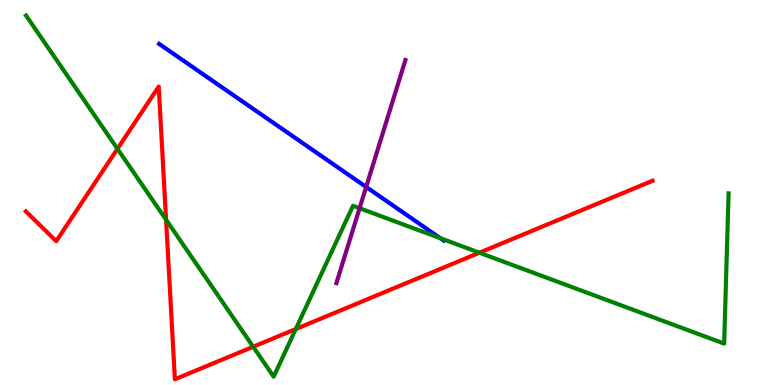[{'lines': ['blue', 'red'], 'intersections': []}, {'lines': ['green', 'red'], 'intersections': [{'x': 1.52, 'y': 6.13}, {'x': 2.14, 'y': 4.29}, {'x': 3.27, 'y': 0.993}, {'x': 3.82, 'y': 1.45}, {'x': 6.19, 'y': 3.44}]}, {'lines': ['purple', 'red'], 'intersections': []}, {'lines': ['blue', 'green'], 'intersections': [{'x': 5.68, 'y': 3.81}]}, {'lines': ['blue', 'purple'], 'intersections': [{'x': 4.72, 'y': 5.14}]}, {'lines': ['green', 'purple'], 'intersections': [{'x': 4.64, 'y': 4.59}]}]